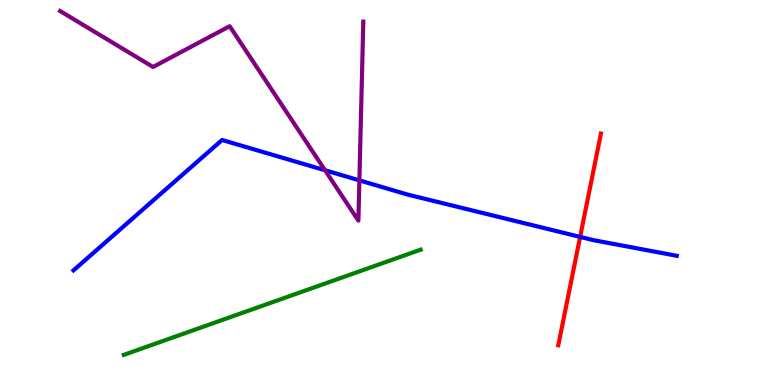[{'lines': ['blue', 'red'], 'intersections': [{'x': 7.49, 'y': 3.85}]}, {'lines': ['green', 'red'], 'intersections': []}, {'lines': ['purple', 'red'], 'intersections': []}, {'lines': ['blue', 'green'], 'intersections': []}, {'lines': ['blue', 'purple'], 'intersections': [{'x': 4.19, 'y': 5.58}, {'x': 4.64, 'y': 5.31}]}, {'lines': ['green', 'purple'], 'intersections': []}]